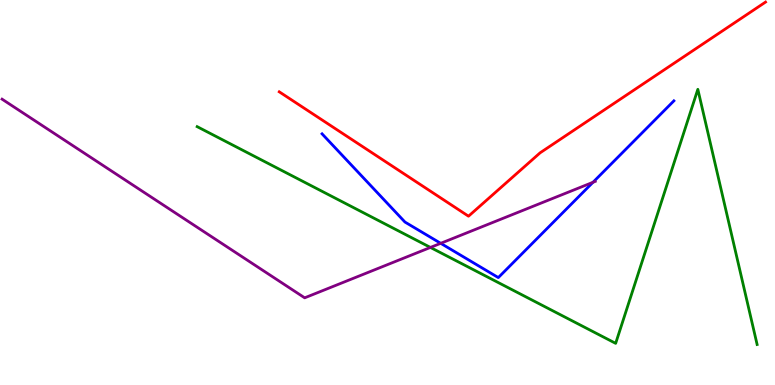[{'lines': ['blue', 'red'], 'intersections': []}, {'lines': ['green', 'red'], 'intersections': []}, {'lines': ['purple', 'red'], 'intersections': []}, {'lines': ['blue', 'green'], 'intersections': []}, {'lines': ['blue', 'purple'], 'intersections': [{'x': 5.69, 'y': 3.68}, {'x': 7.65, 'y': 5.27}]}, {'lines': ['green', 'purple'], 'intersections': [{'x': 5.55, 'y': 3.57}]}]